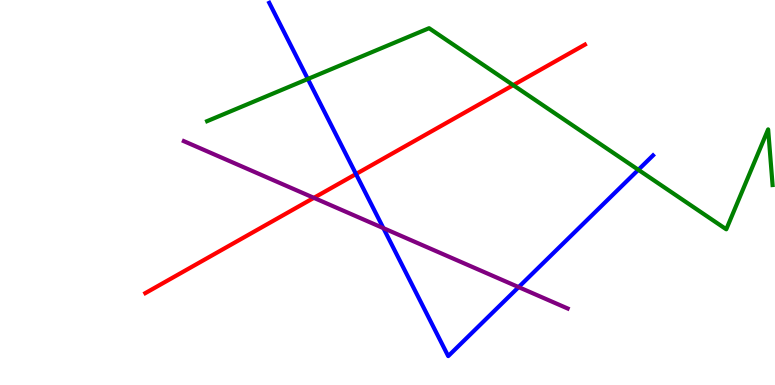[{'lines': ['blue', 'red'], 'intersections': [{'x': 4.59, 'y': 5.48}]}, {'lines': ['green', 'red'], 'intersections': [{'x': 6.62, 'y': 7.79}]}, {'lines': ['purple', 'red'], 'intersections': [{'x': 4.05, 'y': 4.86}]}, {'lines': ['blue', 'green'], 'intersections': [{'x': 3.97, 'y': 7.95}, {'x': 8.24, 'y': 5.59}]}, {'lines': ['blue', 'purple'], 'intersections': [{'x': 4.95, 'y': 4.07}, {'x': 6.69, 'y': 2.54}]}, {'lines': ['green', 'purple'], 'intersections': []}]